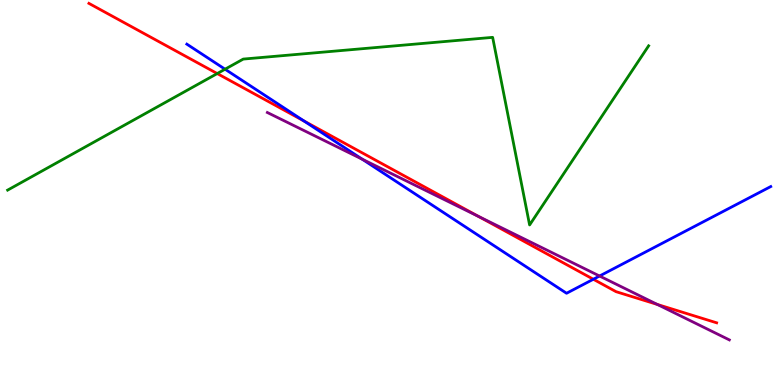[{'lines': ['blue', 'red'], 'intersections': [{'x': 3.92, 'y': 6.86}, {'x': 7.66, 'y': 2.75}]}, {'lines': ['green', 'red'], 'intersections': [{'x': 2.8, 'y': 8.09}]}, {'lines': ['purple', 'red'], 'intersections': [{'x': 6.17, 'y': 4.38}, {'x': 8.48, 'y': 2.09}]}, {'lines': ['blue', 'green'], 'intersections': [{'x': 2.9, 'y': 8.2}]}, {'lines': ['blue', 'purple'], 'intersections': [{'x': 4.67, 'y': 5.86}, {'x': 7.74, 'y': 2.83}]}, {'lines': ['green', 'purple'], 'intersections': []}]